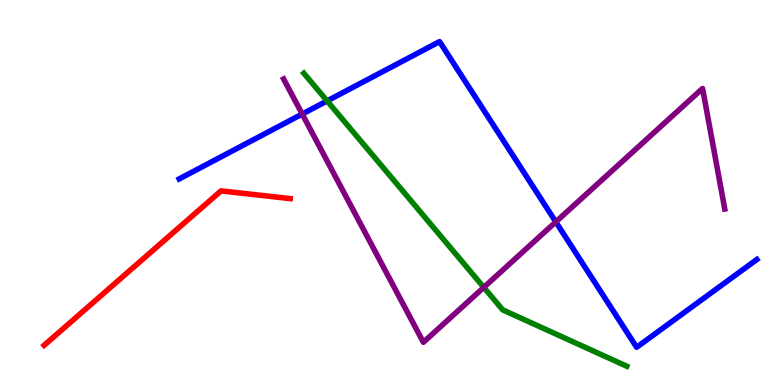[{'lines': ['blue', 'red'], 'intersections': []}, {'lines': ['green', 'red'], 'intersections': []}, {'lines': ['purple', 'red'], 'intersections': []}, {'lines': ['blue', 'green'], 'intersections': [{'x': 4.22, 'y': 7.38}]}, {'lines': ['blue', 'purple'], 'intersections': [{'x': 3.9, 'y': 7.04}, {'x': 7.17, 'y': 4.24}]}, {'lines': ['green', 'purple'], 'intersections': [{'x': 6.24, 'y': 2.54}]}]